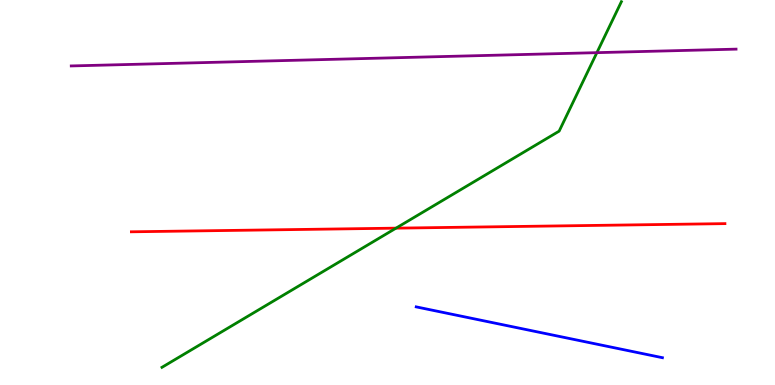[{'lines': ['blue', 'red'], 'intersections': []}, {'lines': ['green', 'red'], 'intersections': [{'x': 5.11, 'y': 4.07}]}, {'lines': ['purple', 'red'], 'intersections': []}, {'lines': ['blue', 'green'], 'intersections': []}, {'lines': ['blue', 'purple'], 'intersections': []}, {'lines': ['green', 'purple'], 'intersections': [{'x': 7.7, 'y': 8.63}]}]